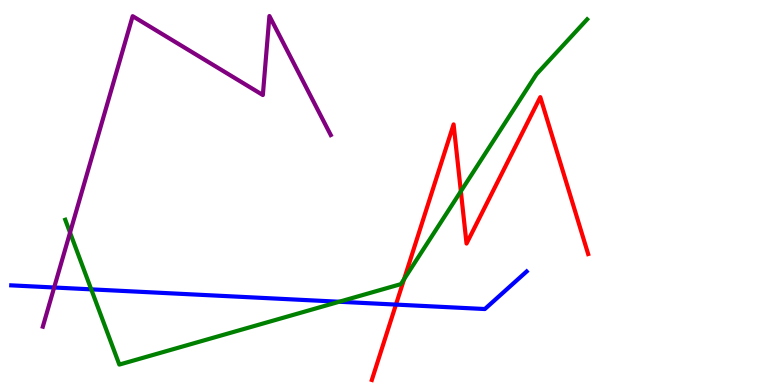[{'lines': ['blue', 'red'], 'intersections': [{'x': 5.11, 'y': 2.09}]}, {'lines': ['green', 'red'], 'intersections': [{'x': 5.21, 'y': 2.75}, {'x': 5.95, 'y': 5.03}]}, {'lines': ['purple', 'red'], 'intersections': []}, {'lines': ['blue', 'green'], 'intersections': [{'x': 1.18, 'y': 2.48}, {'x': 4.38, 'y': 2.16}]}, {'lines': ['blue', 'purple'], 'intersections': [{'x': 0.699, 'y': 2.53}]}, {'lines': ['green', 'purple'], 'intersections': [{'x': 0.904, 'y': 3.96}]}]